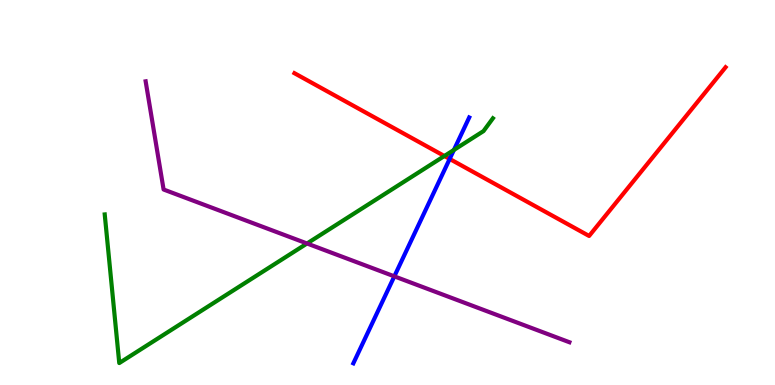[{'lines': ['blue', 'red'], 'intersections': [{'x': 5.8, 'y': 5.87}]}, {'lines': ['green', 'red'], 'intersections': [{'x': 5.73, 'y': 5.95}]}, {'lines': ['purple', 'red'], 'intersections': []}, {'lines': ['blue', 'green'], 'intersections': [{'x': 5.86, 'y': 6.11}]}, {'lines': ['blue', 'purple'], 'intersections': [{'x': 5.09, 'y': 2.82}]}, {'lines': ['green', 'purple'], 'intersections': [{'x': 3.96, 'y': 3.68}]}]